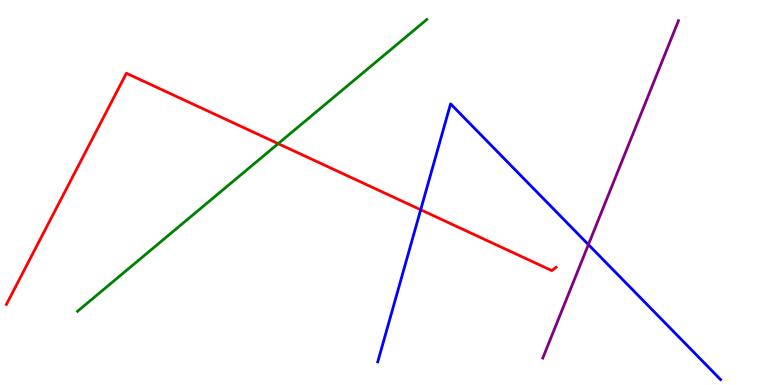[{'lines': ['blue', 'red'], 'intersections': [{'x': 5.43, 'y': 4.55}]}, {'lines': ['green', 'red'], 'intersections': [{'x': 3.59, 'y': 6.27}]}, {'lines': ['purple', 'red'], 'intersections': []}, {'lines': ['blue', 'green'], 'intersections': []}, {'lines': ['blue', 'purple'], 'intersections': [{'x': 7.59, 'y': 3.65}]}, {'lines': ['green', 'purple'], 'intersections': []}]